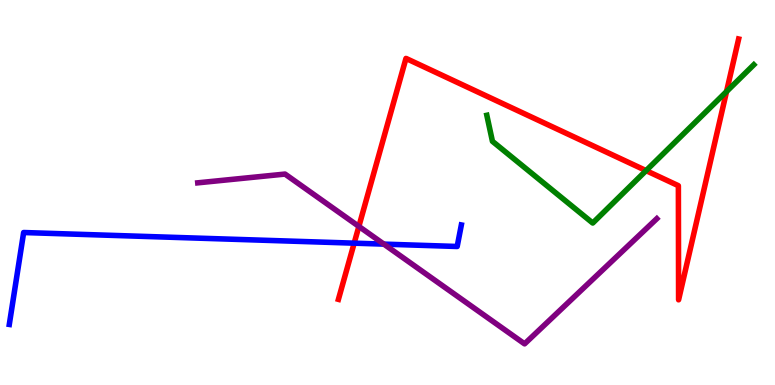[{'lines': ['blue', 'red'], 'intersections': [{'x': 4.57, 'y': 3.68}]}, {'lines': ['green', 'red'], 'intersections': [{'x': 8.34, 'y': 5.57}, {'x': 9.37, 'y': 7.62}]}, {'lines': ['purple', 'red'], 'intersections': [{'x': 4.63, 'y': 4.12}]}, {'lines': ['blue', 'green'], 'intersections': []}, {'lines': ['blue', 'purple'], 'intersections': [{'x': 4.95, 'y': 3.66}]}, {'lines': ['green', 'purple'], 'intersections': []}]